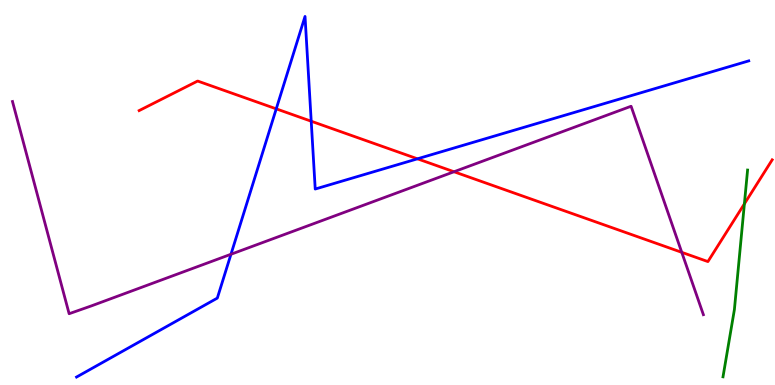[{'lines': ['blue', 'red'], 'intersections': [{'x': 3.56, 'y': 7.17}, {'x': 4.02, 'y': 6.85}, {'x': 5.39, 'y': 5.87}]}, {'lines': ['green', 'red'], 'intersections': [{'x': 9.6, 'y': 4.71}]}, {'lines': ['purple', 'red'], 'intersections': [{'x': 5.86, 'y': 5.54}, {'x': 8.8, 'y': 3.45}]}, {'lines': ['blue', 'green'], 'intersections': []}, {'lines': ['blue', 'purple'], 'intersections': [{'x': 2.98, 'y': 3.4}]}, {'lines': ['green', 'purple'], 'intersections': []}]